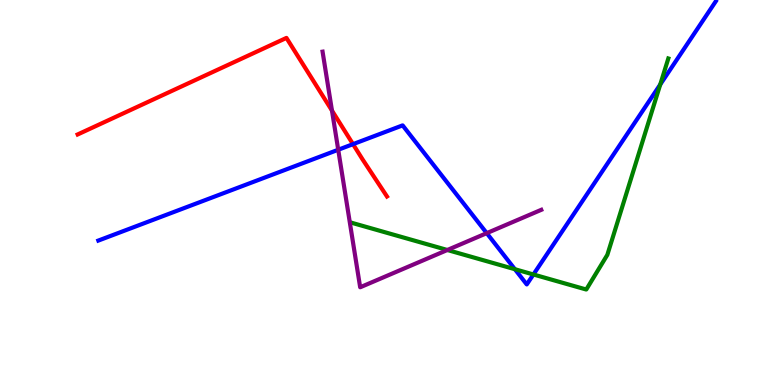[{'lines': ['blue', 'red'], 'intersections': [{'x': 4.55, 'y': 6.26}]}, {'lines': ['green', 'red'], 'intersections': []}, {'lines': ['purple', 'red'], 'intersections': [{'x': 4.28, 'y': 7.13}]}, {'lines': ['blue', 'green'], 'intersections': [{'x': 6.64, 'y': 3.01}, {'x': 6.88, 'y': 2.87}, {'x': 8.52, 'y': 7.81}]}, {'lines': ['blue', 'purple'], 'intersections': [{'x': 4.36, 'y': 6.11}, {'x': 6.28, 'y': 3.94}]}, {'lines': ['green', 'purple'], 'intersections': [{'x': 5.77, 'y': 3.51}]}]